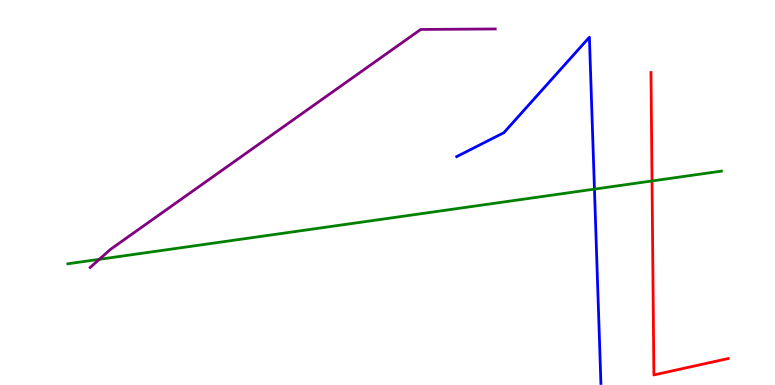[{'lines': ['blue', 'red'], 'intersections': []}, {'lines': ['green', 'red'], 'intersections': [{'x': 8.41, 'y': 5.3}]}, {'lines': ['purple', 'red'], 'intersections': []}, {'lines': ['blue', 'green'], 'intersections': [{'x': 7.67, 'y': 5.09}]}, {'lines': ['blue', 'purple'], 'intersections': []}, {'lines': ['green', 'purple'], 'intersections': [{'x': 1.28, 'y': 3.26}]}]